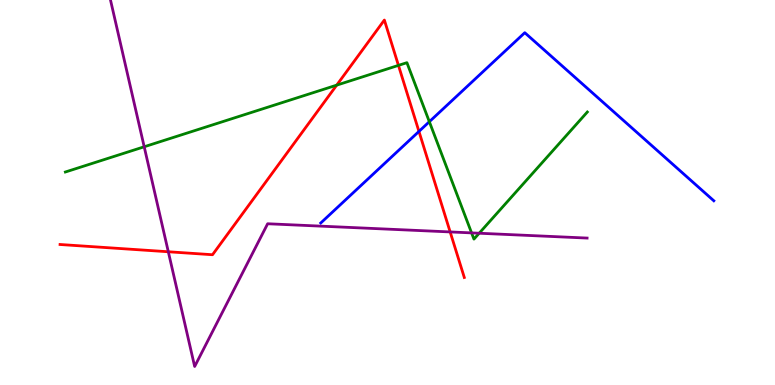[{'lines': ['blue', 'red'], 'intersections': [{'x': 5.41, 'y': 6.59}]}, {'lines': ['green', 'red'], 'intersections': [{'x': 4.34, 'y': 7.79}, {'x': 5.14, 'y': 8.3}]}, {'lines': ['purple', 'red'], 'intersections': [{'x': 2.17, 'y': 3.46}, {'x': 5.81, 'y': 3.98}]}, {'lines': ['blue', 'green'], 'intersections': [{'x': 5.54, 'y': 6.84}]}, {'lines': ['blue', 'purple'], 'intersections': []}, {'lines': ['green', 'purple'], 'intersections': [{'x': 1.86, 'y': 6.19}, {'x': 6.08, 'y': 3.95}, {'x': 6.18, 'y': 3.94}]}]